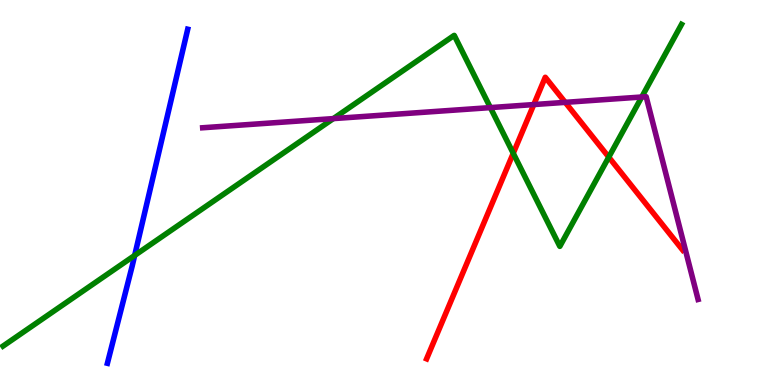[{'lines': ['blue', 'red'], 'intersections': []}, {'lines': ['green', 'red'], 'intersections': [{'x': 6.62, 'y': 6.02}, {'x': 7.86, 'y': 5.92}]}, {'lines': ['purple', 'red'], 'intersections': [{'x': 6.89, 'y': 7.28}, {'x': 7.29, 'y': 7.34}]}, {'lines': ['blue', 'green'], 'intersections': [{'x': 1.74, 'y': 3.37}]}, {'lines': ['blue', 'purple'], 'intersections': []}, {'lines': ['green', 'purple'], 'intersections': [{'x': 4.3, 'y': 6.92}, {'x': 6.33, 'y': 7.21}, {'x': 8.28, 'y': 7.48}]}]